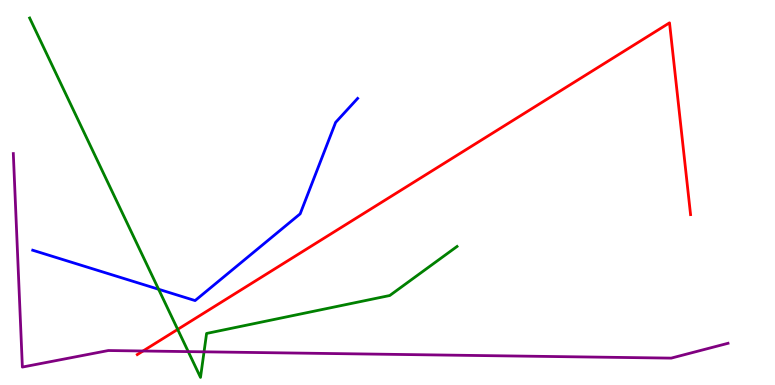[{'lines': ['blue', 'red'], 'intersections': []}, {'lines': ['green', 'red'], 'intersections': [{'x': 2.29, 'y': 1.44}]}, {'lines': ['purple', 'red'], 'intersections': [{'x': 1.85, 'y': 0.883}]}, {'lines': ['blue', 'green'], 'intersections': [{'x': 2.05, 'y': 2.49}]}, {'lines': ['blue', 'purple'], 'intersections': []}, {'lines': ['green', 'purple'], 'intersections': [{'x': 2.43, 'y': 0.867}, {'x': 2.63, 'y': 0.862}]}]